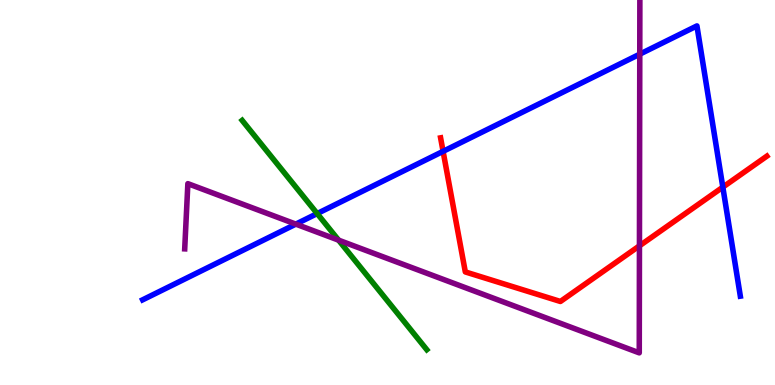[{'lines': ['blue', 'red'], 'intersections': [{'x': 5.72, 'y': 6.07}, {'x': 9.33, 'y': 5.14}]}, {'lines': ['green', 'red'], 'intersections': []}, {'lines': ['purple', 'red'], 'intersections': [{'x': 8.25, 'y': 3.61}]}, {'lines': ['blue', 'green'], 'intersections': [{'x': 4.09, 'y': 4.45}]}, {'lines': ['blue', 'purple'], 'intersections': [{'x': 3.82, 'y': 4.18}, {'x': 8.26, 'y': 8.59}]}, {'lines': ['green', 'purple'], 'intersections': [{'x': 4.37, 'y': 3.76}]}]